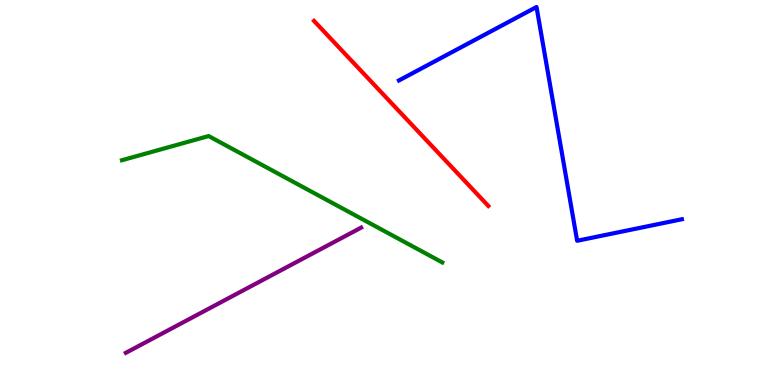[{'lines': ['blue', 'red'], 'intersections': []}, {'lines': ['green', 'red'], 'intersections': []}, {'lines': ['purple', 'red'], 'intersections': []}, {'lines': ['blue', 'green'], 'intersections': []}, {'lines': ['blue', 'purple'], 'intersections': []}, {'lines': ['green', 'purple'], 'intersections': []}]